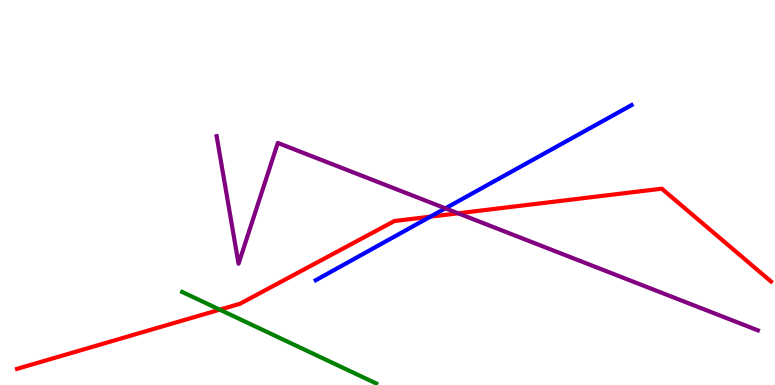[{'lines': ['blue', 'red'], 'intersections': [{'x': 5.55, 'y': 4.37}]}, {'lines': ['green', 'red'], 'intersections': [{'x': 2.84, 'y': 1.96}]}, {'lines': ['purple', 'red'], 'intersections': [{'x': 5.91, 'y': 4.46}]}, {'lines': ['blue', 'green'], 'intersections': []}, {'lines': ['blue', 'purple'], 'intersections': [{'x': 5.75, 'y': 4.59}]}, {'lines': ['green', 'purple'], 'intersections': []}]